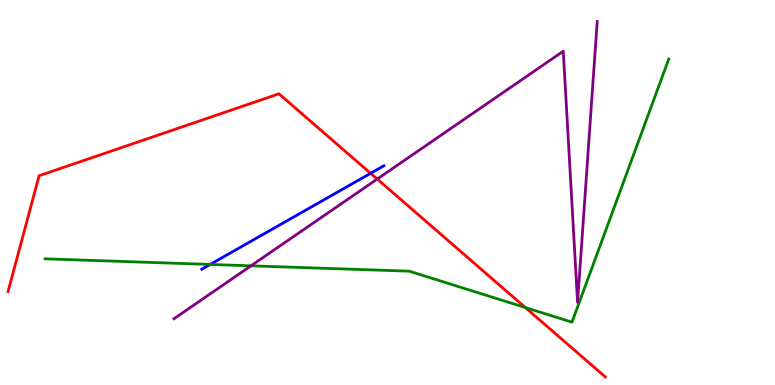[{'lines': ['blue', 'red'], 'intersections': [{'x': 4.78, 'y': 5.5}]}, {'lines': ['green', 'red'], 'intersections': [{'x': 6.78, 'y': 2.01}]}, {'lines': ['purple', 'red'], 'intersections': [{'x': 4.87, 'y': 5.35}]}, {'lines': ['blue', 'green'], 'intersections': [{'x': 2.71, 'y': 3.13}]}, {'lines': ['blue', 'purple'], 'intersections': []}, {'lines': ['green', 'purple'], 'intersections': [{'x': 3.24, 'y': 3.1}]}]